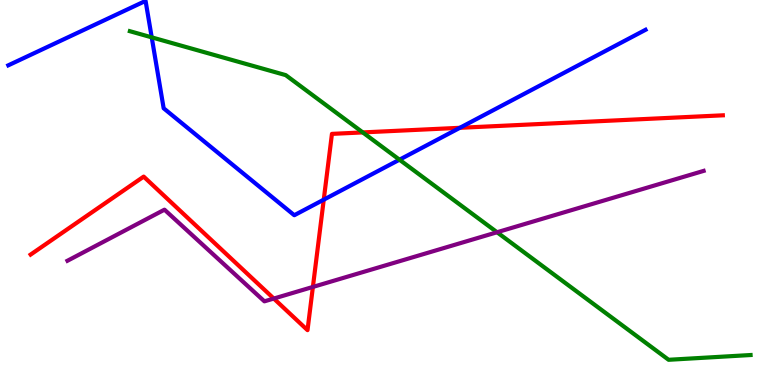[{'lines': ['blue', 'red'], 'intersections': [{'x': 4.18, 'y': 4.81}, {'x': 5.93, 'y': 6.68}]}, {'lines': ['green', 'red'], 'intersections': [{'x': 4.68, 'y': 6.56}]}, {'lines': ['purple', 'red'], 'intersections': [{'x': 3.53, 'y': 2.25}, {'x': 4.04, 'y': 2.55}]}, {'lines': ['blue', 'green'], 'intersections': [{'x': 1.96, 'y': 9.03}, {'x': 5.15, 'y': 5.85}]}, {'lines': ['blue', 'purple'], 'intersections': []}, {'lines': ['green', 'purple'], 'intersections': [{'x': 6.41, 'y': 3.97}]}]